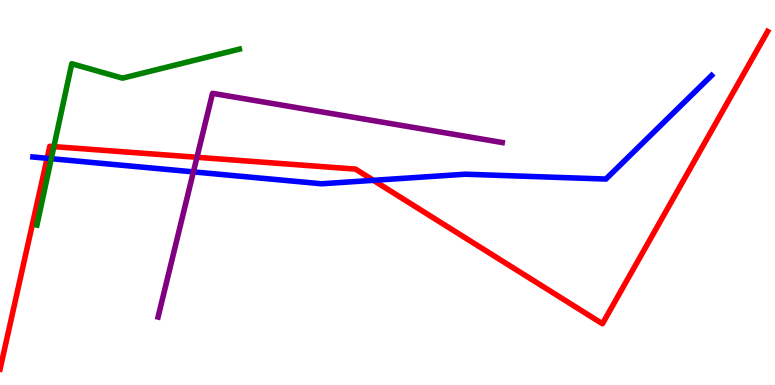[{'lines': ['blue', 'red'], 'intersections': [{'x': 0.608, 'y': 5.89}, {'x': 4.82, 'y': 5.32}]}, {'lines': ['green', 'red'], 'intersections': [{'x': 0.695, 'y': 6.19}]}, {'lines': ['purple', 'red'], 'intersections': [{'x': 2.54, 'y': 5.91}]}, {'lines': ['blue', 'green'], 'intersections': [{'x': 0.661, 'y': 5.88}]}, {'lines': ['blue', 'purple'], 'intersections': [{'x': 2.5, 'y': 5.54}]}, {'lines': ['green', 'purple'], 'intersections': []}]